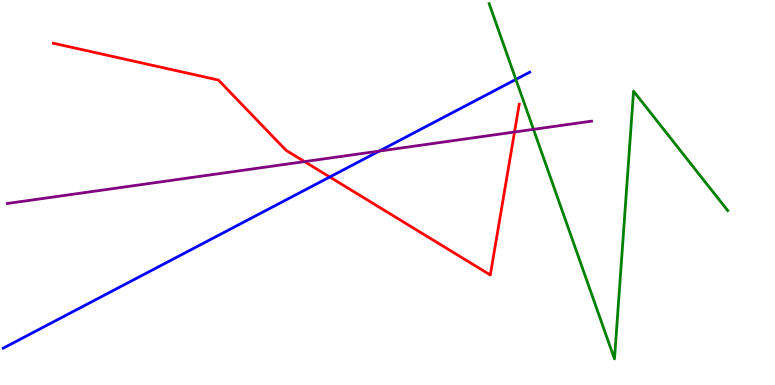[{'lines': ['blue', 'red'], 'intersections': [{'x': 4.25, 'y': 5.4}]}, {'lines': ['green', 'red'], 'intersections': []}, {'lines': ['purple', 'red'], 'intersections': [{'x': 3.93, 'y': 5.8}, {'x': 6.64, 'y': 6.57}]}, {'lines': ['blue', 'green'], 'intersections': [{'x': 6.66, 'y': 7.94}]}, {'lines': ['blue', 'purple'], 'intersections': [{'x': 4.89, 'y': 6.08}]}, {'lines': ['green', 'purple'], 'intersections': [{'x': 6.88, 'y': 6.64}]}]